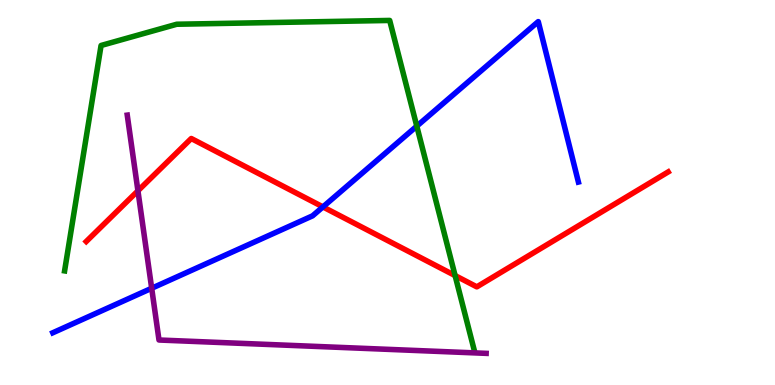[{'lines': ['blue', 'red'], 'intersections': [{'x': 4.17, 'y': 4.63}]}, {'lines': ['green', 'red'], 'intersections': [{'x': 5.87, 'y': 2.84}]}, {'lines': ['purple', 'red'], 'intersections': [{'x': 1.78, 'y': 5.04}]}, {'lines': ['blue', 'green'], 'intersections': [{'x': 5.38, 'y': 6.72}]}, {'lines': ['blue', 'purple'], 'intersections': [{'x': 1.96, 'y': 2.51}]}, {'lines': ['green', 'purple'], 'intersections': []}]